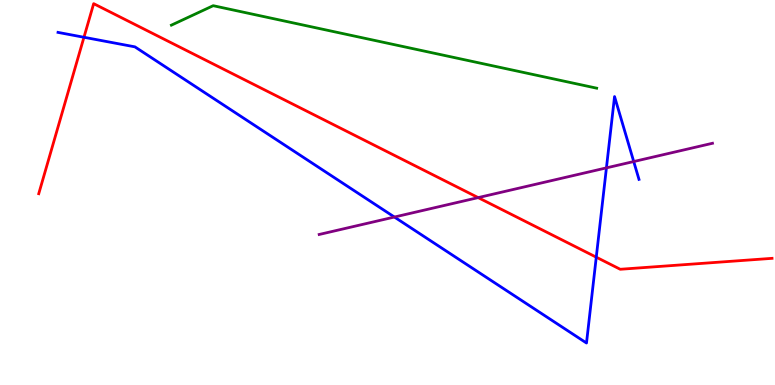[{'lines': ['blue', 'red'], 'intersections': [{'x': 1.08, 'y': 9.03}, {'x': 7.69, 'y': 3.32}]}, {'lines': ['green', 'red'], 'intersections': []}, {'lines': ['purple', 'red'], 'intersections': [{'x': 6.17, 'y': 4.87}]}, {'lines': ['blue', 'green'], 'intersections': []}, {'lines': ['blue', 'purple'], 'intersections': [{'x': 5.09, 'y': 4.36}, {'x': 7.82, 'y': 5.64}, {'x': 8.18, 'y': 5.8}]}, {'lines': ['green', 'purple'], 'intersections': []}]